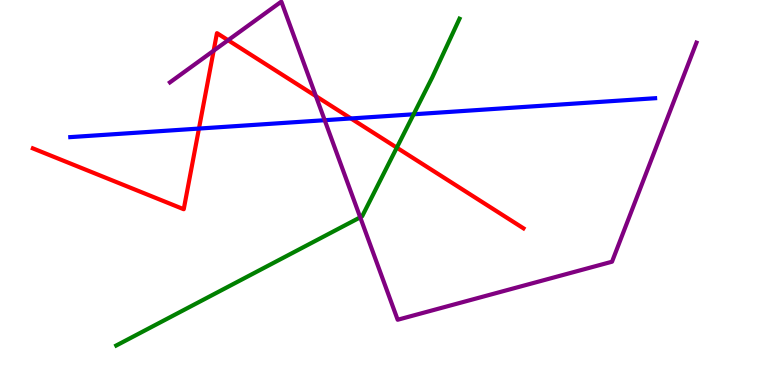[{'lines': ['blue', 'red'], 'intersections': [{'x': 2.57, 'y': 6.66}, {'x': 4.53, 'y': 6.92}]}, {'lines': ['green', 'red'], 'intersections': [{'x': 5.12, 'y': 6.16}]}, {'lines': ['purple', 'red'], 'intersections': [{'x': 2.76, 'y': 8.68}, {'x': 2.94, 'y': 8.96}, {'x': 4.08, 'y': 7.5}]}, {'lines': ['blue', 'green'], 'intersections': [{'x': 5.34, 'y': 7.03}]}, {'lines': ['blue', 'purple'], 'intersections': [{'x': 4.19, 'y': 6.88}]}, {'lines': ['green', 'purple'], 'intersections': [{'x': 4.65, 'y': 4.35}]}]